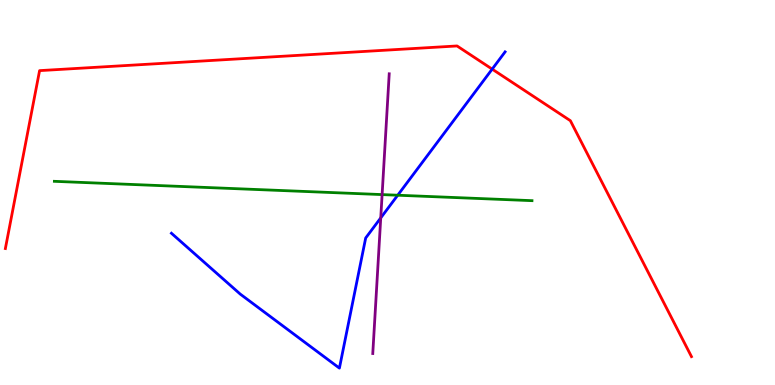[{'lines': ['blue', 'red'], 'intersections': [{'x': 6.35, 'y': 8.2}]}, {'lines': ['green', 'red'], 'intersections': []}, {'lines': ['purple', 'red'], 'intersections': []}, {'lines': ['blue', 'green'], 'intersections': [{'x': 5.13, 'y': 4.93}]}, {'lines': ['blue', 'purple'], 'intersections': [{'x': 4.91, 'y': 4.34}]}, {'lines': ['green', 'purple'], 'intersections': [{'x': 4.93, 'y': 4.95}]}]